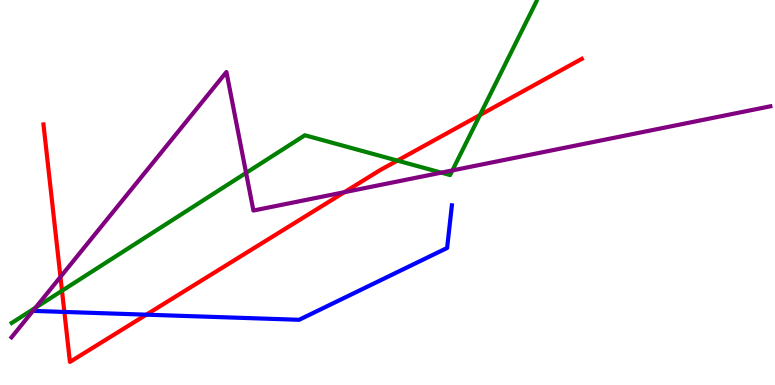[{'lines': ['blue', 'red'], 'intersections': [{'x': 0.83, 'y': 1.9}, {'x': 1.89, 'y': 1.83}]}, {'lines': ['green', 'red'], 'intersections': [{'x': 0.8, 'y': 2.45}, {'x': 5.13, 'y': 5.83}, {'x': 6.19, 'y': 7.01}]}, {'lines': ['purple', 'red'], 'intersections': [{'x': 0.78, 'y': 2.81}, {'x': 4.44, 'y': 5.01}]}, {'lines': ['blue', 'green'], 'intersections': []}, {'lines': ['blue', 'purple'], 'intersections': []}, {'lines': ['green', 'purple'], 'intersections': [{'x': 0.458, 'y': 2.01}, {'x': 3.18, 'y': 5.51}, {'x': 5.69, 'y': 5.52}, {'x': 5.84, 'y': 5.57}]}]